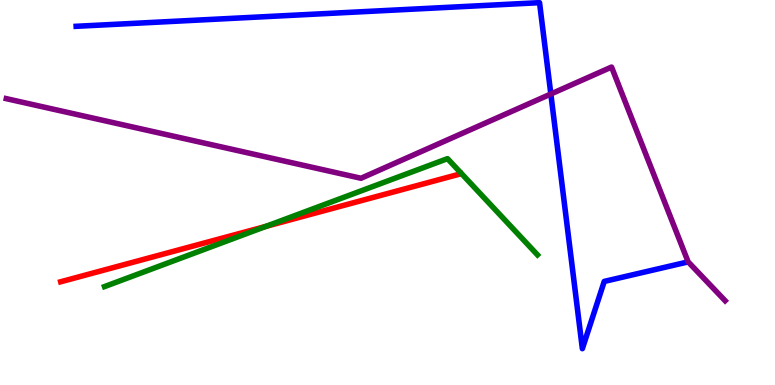[{'lines': ['blue', 'red'], 'intersections': []}, {'lines': ['green', 'red'], 'intersections': [{'x': 3.43, 'y': 4.12}]}, {'lines': ['purple', 'red'], 'intersections': []}, {'lines': ['blue', 'green'], 'intersections': []}, {'lines': ['blue', 'purple'], 'intersections': [{'x': 7.11, 'y': 7.56}]}, {'lines': ['green', 'purple'], 'intersections': []}]